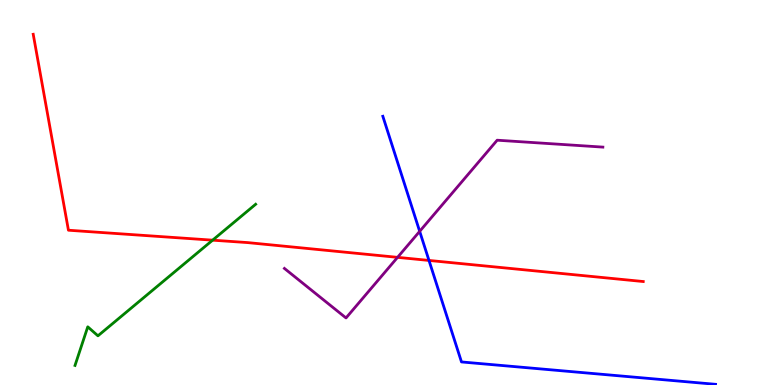[{'lines': ['blue', 'red'], 'intersections': [{'x': 5.54, 'y': 3.24}]}, {'lines': ['green', 'red'], 'intersections': [{'x': 2.74, 'y': 3.76}]}, {'lines': ['purple', 'red'], 'intersections': [{'x': 5.13, 'y': 3.32}]}, {'lines': ['blue', 'green'], 'intersections': []}, {'lines': ['blue', 'purple'], 'intersections': [{'x': 5.42, 'y': 3.99}]}, {'lines': ['green', 'purple'], 'intersections': []}]